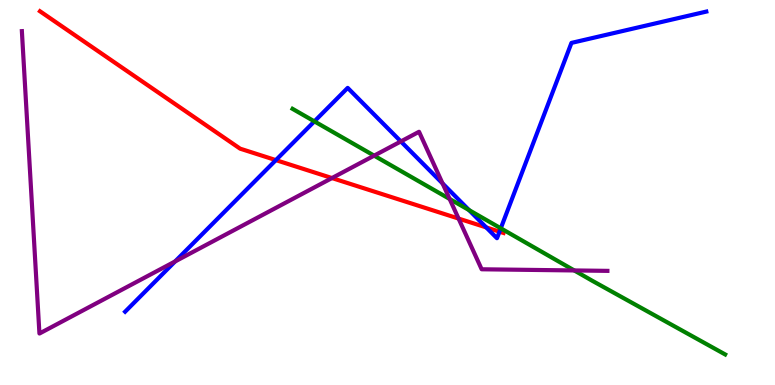[{'lines': ['blue', 'red'], 'intersections': [{'x': 3.56, 'y': 5.84}, {'x': 6.27, 'y': 4.09}, {'x': 6.45, 'y': 3.98}]}, {'lines': ['green', 'red'], 'intersections': []}, {'lines': ['purple', 'red'], 'intersections': [{'x': 4.28, 'y': 5.38}, {'x': 5.92, 'y': 4.32}]}, {'lines': ['blue', 'green'], 'intersections': [{'x': 4.06, 'y': 6.85}, {'x': 6.05, 'y': 4.54}, {'x': 6.46, 'y': 4.07}]}, {'lines': ['blue', 'purple'], 'intersections': [{'x': 2.26, 'y': 3.21}, {'x': 5.17, 'y': 6.33}, {'x': 5.71, 'y': 5.24}]}, {'lines': ['green', 'purple'], 'intersections': [{'x': 4.83, 'y': 5.96}, {'x': 5.8, 'y': 4.83}, {'x': 7.41, 'y': 2.98}]}]